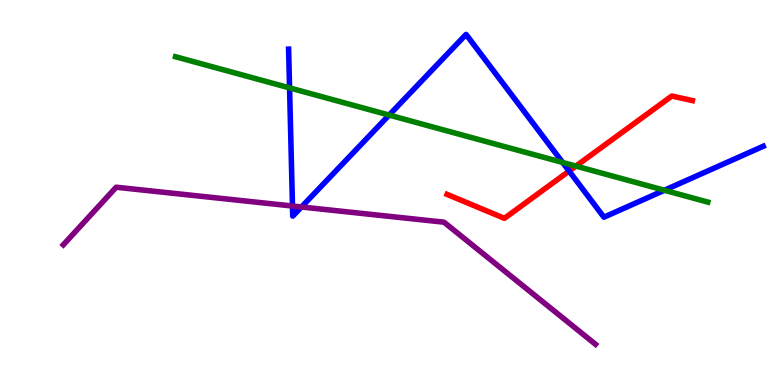[{'lines': ['blue', 'red'], 'intersections': [{'x': 7.34, 'y': 5.56}]}, {'lines': ['green', 'red'], 'intersections': [{'x': 7.43, 'y': 5.69}]}, {'lines': ['purple', 'red'], 'intersections': []}, {'lines': ['blue', 'green'], 'intersections': [{'x': 3.74, 'y': 7.72}, {'x': 5.02, 'y': 7.01}, {'x': 7.26, 'y': 5.78}, {'x': 8.57, 'y': 5.06}]}, {'lines': ['blue', 'purple'], 'intersections': [{'x': 3.77, 'y': 4.65}, {'x': 3.89, 'y': 4.62}]}, {'lines': ['green', 'purple'], 'intersections': []}]